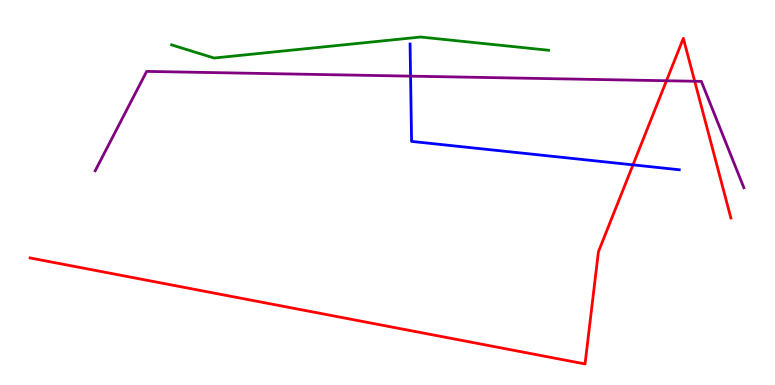[{'lines': ['blue', 'red'], 'intersections': [{'x': 8.17, 'y': 5.72}]}, {'lines': ['green', 'red'], 'intersections': []}, {'lines': ['purple', 'red'], 'intersections': [{'x': 8.6, 'y': 7.9}, {'x': 8.96, 'y': 7.89}]}, {'lines': ['blue', 'green'], 'intersections': []}, {'lines': ['blue', 'purple'], 'intersections': [{'x': 5.3, 'y': 8.02}]}, {'lines': ['green', 'purple'], 'intersections': []}]